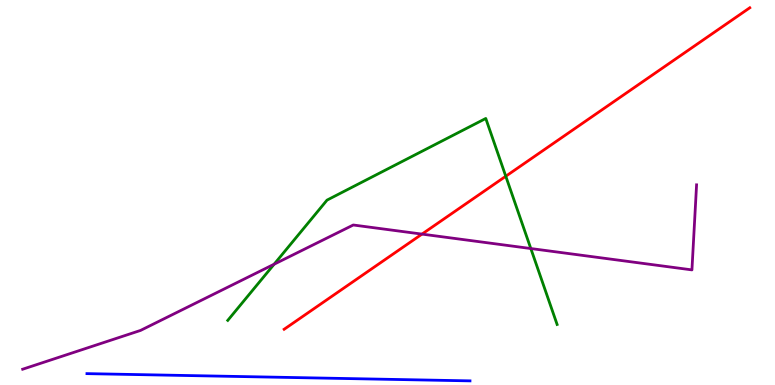[{'lines': ['blue', 'red'], 'intersections': []}, {'lines': ['green', 'red'], 'intersections': [{'x': 6.53, 'y': 5.42}]}, {'lines': ['purple', 'red'], 'intersections': [{'x': 5.44, 'y': 3.92}]}, {'lines': ['blue', 'green'], 'intersections': []}, {'lines': ['blue', 'purple'], 'intersections': []}, {'lines': ['green', 'purple'], 'intersections': [{'x': 3.54, 'y': 3.14}, {'x': 6.85, 'y': 3.54}]}]